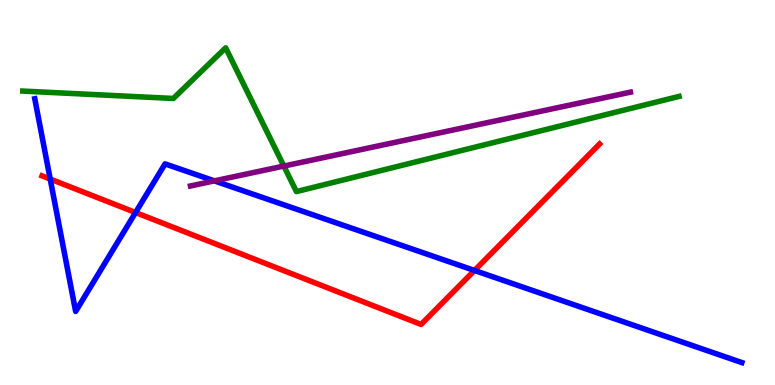[{'lines': ['blue', 'red'], 'intersections': [{'x': 0.648, 'y': 5.35}, {'x': 1.75, 'y': 4.48}, {'x': 6.12, 'y': 2.97}]}, {'lines': ['green', 'red'], 'intersections': []}, {'lines': ['purple', 'red'], 'intersections': []}, {'lines': ['blue', 'green'], 'intersections': []}, {'lines': ['blue', 'purple'], 'intersections': [{'x': 2.77, 'y': 5.3}]}, {'lines': ['green', 'purple'], 'intersections': [{'x': 3.66, 'y': 5.69}]}]